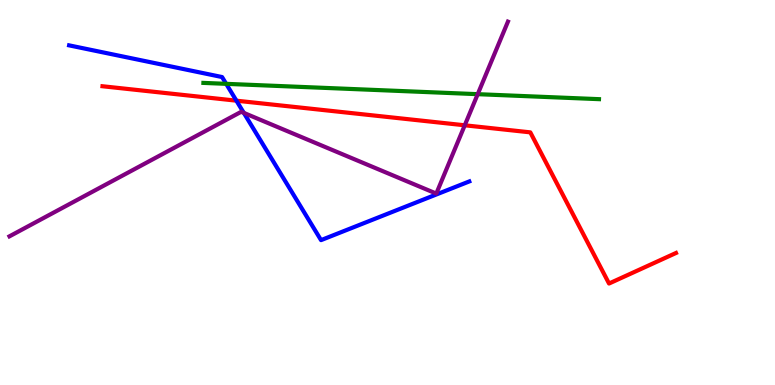[{'lines': ['blue', 'red'], 'intersections': [{'x': 3.05, 'y': 7.38}]}, {'lines': ['green', 'red'], 'intersections': []}, {'lines': ['purple', 'red'], 'intersections': [{'x': 6.0, 'y': 6.75}]}, {'lines': ['blue', 'green'], 'intersections': [{'x': 2.92, 'y': 7.82}]}, {'lines': ['blue', 'purple'], 'intersections': [{'x': 3.15, 'y': 7.07}]}, {'lines': ['green', 'purple'], 'intersections': [{'x': 6.16, 'y': 7.55}]}]